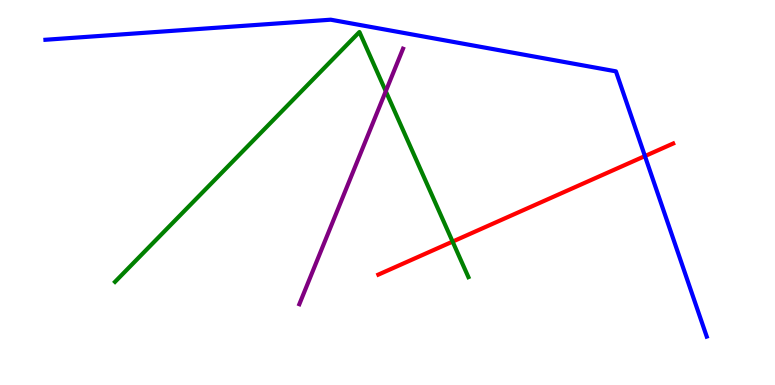[{'lines': ['blue', 'red'], 'intersections': [{'x': 8.32, 'y': 5.95}]}, {'lines': ['green', 'red'], 'intersections': [{'x': 5.84, 'y': 3.72}]}, {'lines': ['purple', 'red'], 'intersections': []}, {'lines': ['blue', 'green'], 'intersections': []}, {'lines': ['blue', 'purple'], 'intersections': []}, {'lines': ['green', 'purple'], 'intersections': [{'x': 4.98, 'y': 7.63}]}]